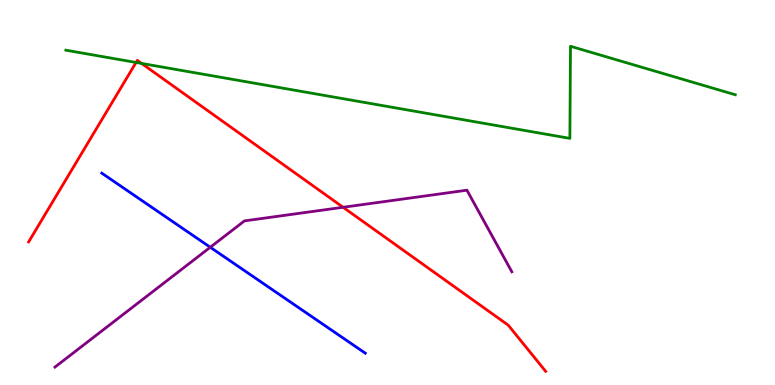[{'lines': ['blue', 'red'], 'intersections': []}, {'lines': ['green', 'red'], 'intersections': [{'x': 1.76, 'y': 8.38}, {'x': 1.83, 'y': 8.35}]}, {'lines': ['purple', 'red'], 'intersections': [{'x': 4.43, 'y': 4.62}]}, {'lines': ['blue', 'green'], 'intersections': []}, {'lines': ['blue', 'purple'], 'intersections': [{'x': 2.71, 'y': 3.58}]}, {'lines': ['green', 'purple'], 'intersections': []}]